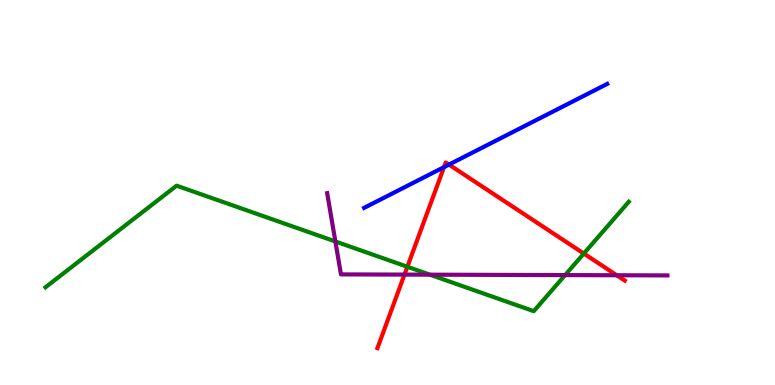[{'lines': ['blue', 'red'], 'intersections': [{'x': 5.73, 'y': 5.66}, {'x': 5.79, 'y': 5.72}]}, {'lines': ['green', 'red'], 'intersections': [{'x': 5.26, 'y': 3.07}, {'x': 7.53, 'y': 3.41}]}, {'lines': ['purple', 'red'], 'intersections': [{'x': 5.22, 'y': 2.87}, {'x': 7.96, 'y': 2.85}]}, {'lines': ['blue', 'green'], 'intersections': []}, {'lines': ['blue', 'purple'], 'intersections': []}, {'lines': ['green', 'purple'], 'intersections': [{'x': 4.33, 'y': 3.73}, {'x': 5.55, 'y': 2.87}, {'x': 7.29, 'y': 2.85}]}]